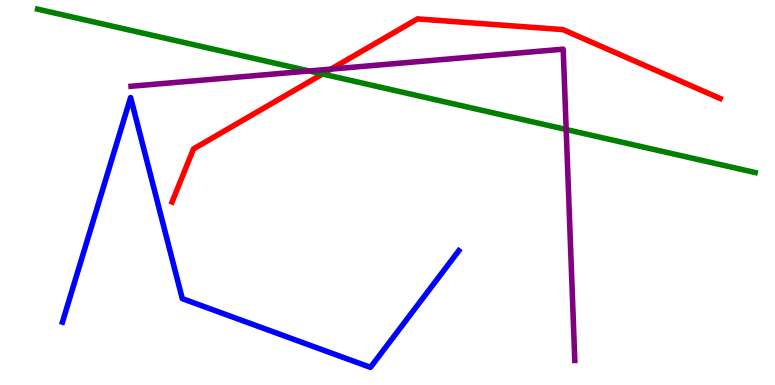[{'lines': ['blue', 'red'], 'intersections': []}, {'lines': ['green', 'red'], 'intersections': [{'x': 4.16, 'y': 8.08}]}, {'lines': ['purple', 'red'], 'intersections': [{'x': 4.27, 'y': 8.21}]}, {'lines': ['blue', 'green'], 'intersections': []}, {'lines': ['blue', 'purple'], 'intersections': []}, {'lines': ['green', 'purple'], 'intersections': [{'x': 3.99, 'y': 8.16}, {'x': 7.31, 'y': 6.64}]}]